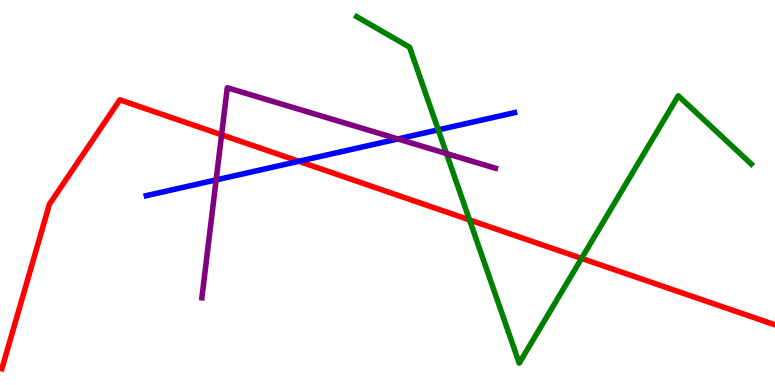[{'lines': ['blue', 'red'], 'intersections': [{'x': 3.86, 'y': 5.81}]}, {'lines': ['green', 'red'], 'intersections': [{'x': 6.06, 'y': 4.29}, {'x': 7.5, 'y': 3.29}]}, {'lines': ['purple', 'red'], 'intersections': [{'x': 2.86, 'y': 6.5}]}, {'lines': ['blue', 'green'], 'intersections': [{'x': 5.66, 'y': 6.63}]}, {'lines': ['blue', 'purple'], 'intersections': [{'x': 2.79, 'y': 5.33}, {'x': 5.13, 'y': 6.39}]}, {'lines': ['green', 'purple'], 'intersections': [{'x': 5.76, 'y': 6.01}]}]